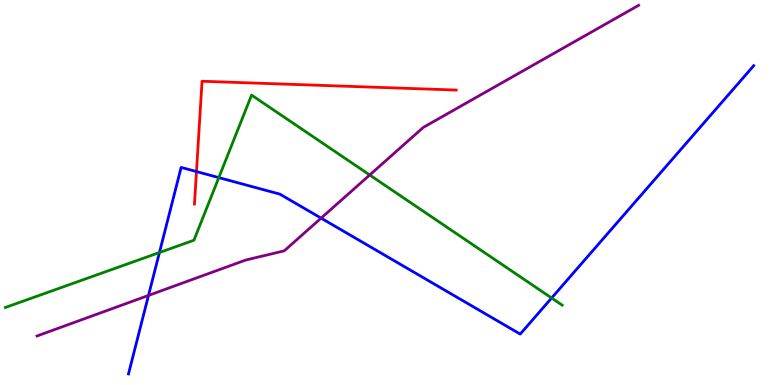[{'lines': ['blue', 'red'], 'intersections': [{'x': 2.54, 'y': 5.54}]}, {'lines': ['green', 'red'], 'intersections': []}, {'lines': ['purple', 'red'], 'intersections': []}, {'lines': ['blue', 'green'], 'intersections': [{'x': 2.06, 'y': 3.44}, {'x': 2.82, 'y': 5.39}, {'x': 7.12, 'y': 2.26}]}, {'lines': ['blue', 'purple'], 'intersections': [{'x': 1.92, 'y': 2.33}, {'x': 4.14, 'y': 4.33}]}, {'lines': ['green', 'purple'], 'intersections': [{'x': 4.77, 'y': 5.45}]}]